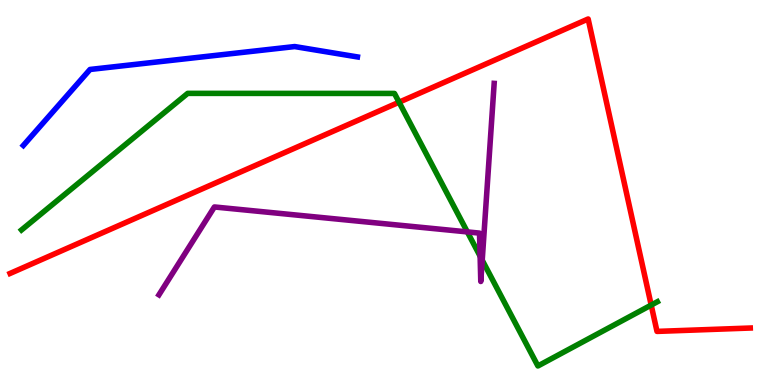[{'lines': ['blue', 'red'], 'intersections': []}, {'lines': ['green', 'red'], 'intersections': [{'x': 5.15, 'y': 7.35}, {'x': 8.4, 'y': 2.08}]}, {'lines': ['purple', 'red'], 'intersections': []}, {'lines': ['blue', 'green'], 'intersections': []}, {'lines': ['blue', 'purple'], 'intersections': []}, {'lines': ['green', 'purple'], 'intersections': [{'x': 6.03, 'y': 3.98}, {'x': 6.2, 'y': 3.35}, {'x': 6.22, 'y': 3.24}]}]